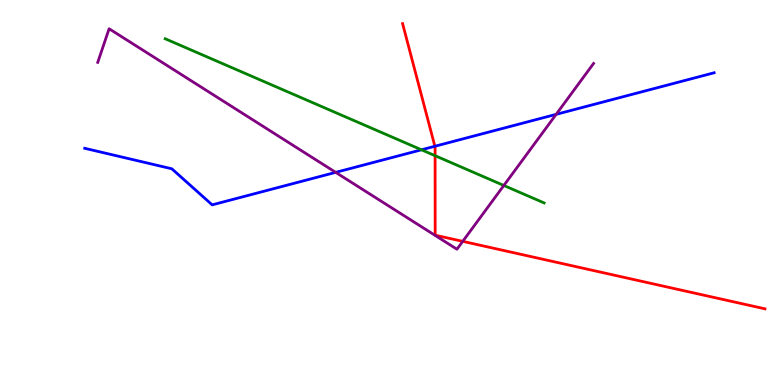[{'lines': ['blue', 'red'], 'intersections': [{'x': 5.61, 'y': 6.2}]}, {'lines': ['green', 'red'], 'intersections': [{'x': 5.61, 'y': 5.96}]}, {'lines': ['purple', 'red'], 'intersections': [{'x': 5.97, 'y': 3.73}]}, {'lines': ['blue', 'green'], 'intersections': [{'x': 5.44, 'y': 6.11}]}, {'lines': ['blue', 'purple'], 'intersections': [{'x': 4.33, 'y': 5.52}, {'x': 7.18, 'y': 7.03}]}, {'lines': ['green', 'purple'], 'intersections': [{'x': 6.5, 'y': 5.18}]}]